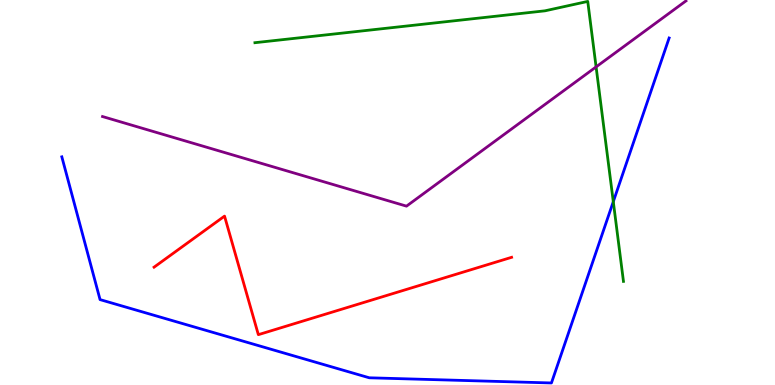[{'lines': ['blue', 'red'], 'intersections': []}, {'lines': ['green', 'red'], 'intersections': []}, {'lines': ['purple', 'red'], 'intersections': []}, {'lines': ['blue', 'green'], 'intersections': [{'x': 7.91, 'y': 4.76}]}, {'lines': ['blue', 'purple'], 'intersections': []}, {'lines': ['green', 'purple'], 'intersections': [{'x': 7.69, 'y': 8.26}]}]